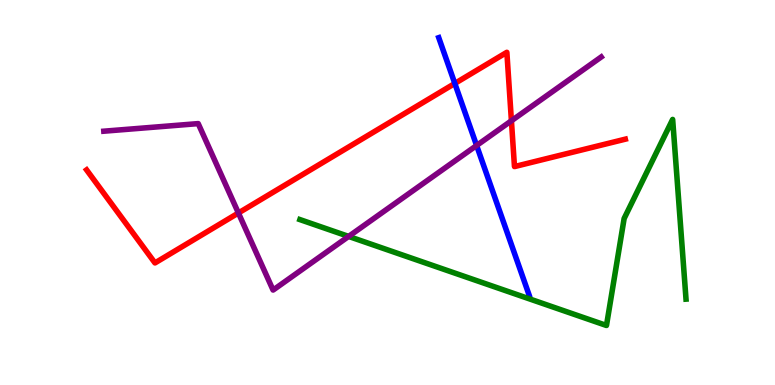[{'lines': ['blue', 'red'], 'intersections': [{'x': 5.87, 'y': 7.83}]}, {'lines': ['green', 'red'], 'intersections': []}, {'lines': ['purple', 'red'], 'intersections': [{'x': 3.08, 'y': 4.47}, {'x': 6.6, 'y': 6.86}]}, {'lines': ['blue', 'green'], 'intersections': []}, {'lines': ['blue', 'purple'], 'intersections': [{'x': 6.15, 'y': 6.22}]}, {'lines': ['green', 'purple'], 'intersections': [{'x': 4.5, 'y': 3.86}]}]